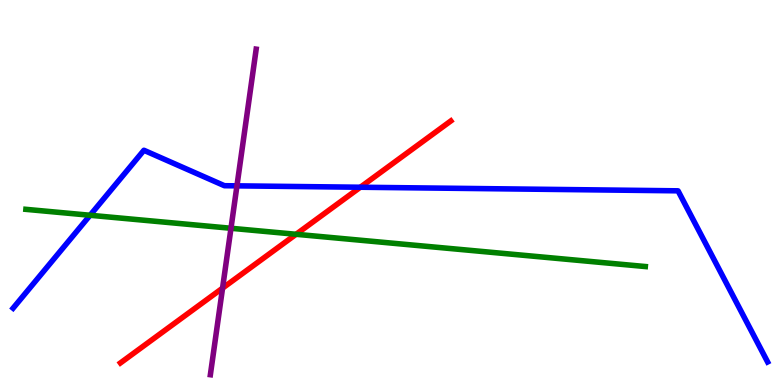[{'lines': ['blue', 'red'], 'intersections': [{'x': 4.65, 'y': 5.14}]}, {'lines': ['green', 'red'], 'intersections': [{'x': 3.82, 'y': 3.91}]}, {'lines': ['purple', 'red'], 'intersections': [{'x': 2.87, 'y': 2.52}]}, {'lines': ['blue', 'green'], 'intersections': [{'x': 1.16, 'y': 4.41}]}, {'lines': ['blue', 'purple'], 'intersections': [{'x': 3.06, 'y': 5.17}]}, {'lines': ['green', 'purple'], 'intersections': [{'x': 2.98, 'y': 4.07}]}]